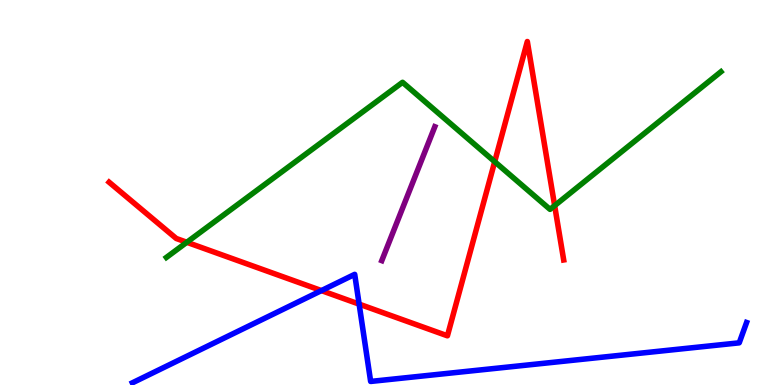[{'lines': ['blue', 'red'], 'intersections': [{'x': 4.15, 'y': 2.45}, {'x': 4.63, 'y': 2.1}]}, {'lines': ['green', 'red'], 'intersections': [{'x': 2.41, 'y': 3.71}, {'x': 6.38, 'y': 5.8}, {'x': 7.16, 'y': 4.66}]}, {'lines': ['purple', 'red'], 'intersections': []}, {'lines': ['blue', 'green'], 'intersections': []}, {'lines': ['blue', 'purple'], 'intersections': []}, {'lines': ['green', 'purple'], 'intersections': []}]